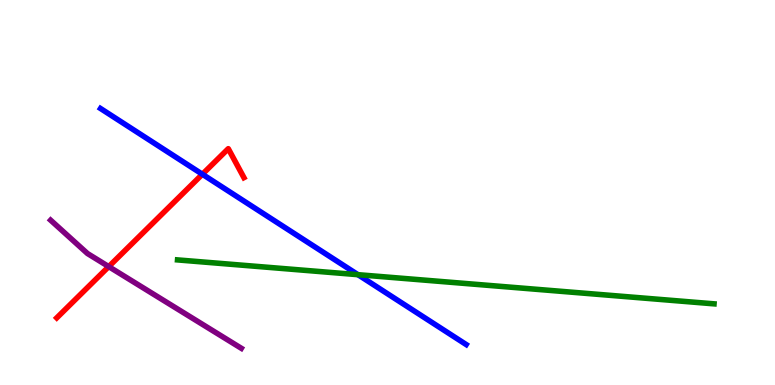[{'lines': ['blue', 'red'], 'intersections': [{'x': 2.61, 'y': 5.47}]}, {'lines': ['green', 'red'], 'intersections': []}, {'lines': ['purple', 'red'], 'intersections': [{'x': 1.4, 'y': 3.08}]}, {'lines': ['blue', 'green'], 'intersections': [{'x': 4.62, 'y': 2.87}]}, {'lines': ['blue', 'purple'], 'intersections': []}, {'lines': ['green', 'purple'], 'intersections': []}]